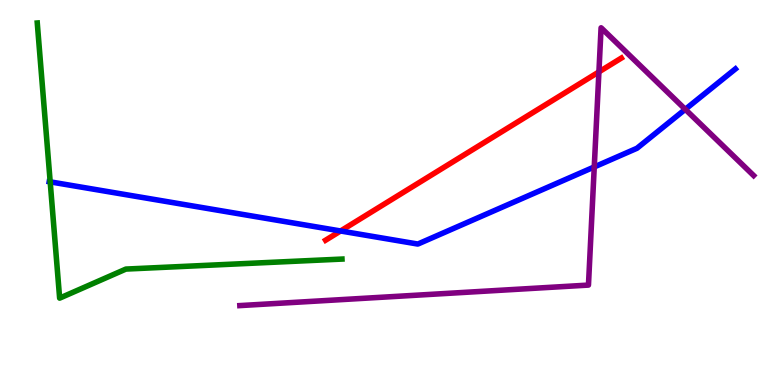[{'lines': ['blue', 'red'], 'intersections': [{'x': 4.39, 'y': 4.0}]}, {'lines': ['green', 'red'], 'intersections': []}, {'lines': ['purple', 'red'], 'intersections': [{'x': 7.73, 'y': 8.13}]}, {'lines': ['blue', 'green'], 'intersections': [{'x': 0.648, 'y': 5.28}]}, {'lines': ['blue', 'purple'], 'intersections': [{'x': 7.67, 'y': 5.66}, {'x': 8.84, 'y': 7.16}]}, {'lines': ['green', 'purple'], 'intersections': []}]